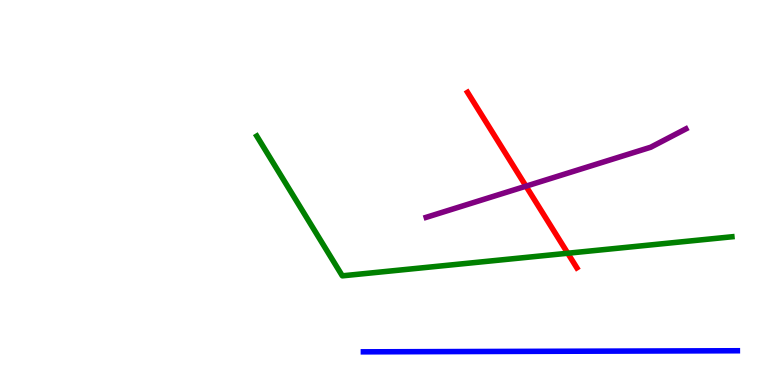[{'lines': ['blue', 'red'], 'intersections': []}, {'lines': ['green', 'red'], 'intersections': [{'x': 7.33, 'y': 3.42}]}, {'lines': ['purple', 'red'], 'intersections': [{'x': 6.79, 'y': 5.16}]}, {'lines': ['blue', 'green'], 'intersections': []}, {'lines': ['blue', 'purple'], 'intersections': []}, {'lines': ['green', 'purple'], 'intersections': []}]